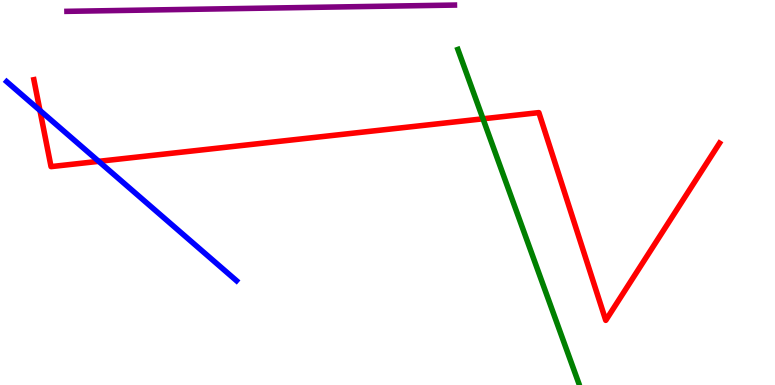[{'lines': ['blue', 'red'], 'intersections': [{'x': 0.515, 'y': 7.13}, {'x': 1.27, 'y': 5.81}]}, {'lines': ['green', 'red'], 'intersections': [{'x': 6.23, 'y': 6.91}]}, {'lines': ['purple', 'red'], 'intersections': []}, {'lines': ['blue', 'green'], 'intersections': []}, {'lines': ['blue', 'purple'], 'intersections': []}, {'lines': ['green', 'purple'], 'intersections': []}]